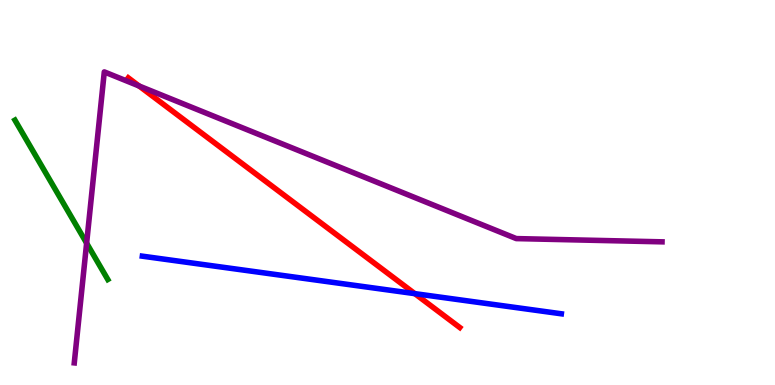[{'lines': ['blue', 'red'], 'intersections': [{'x': 5.35, 'y': 2.37}]}, {'lines': ['green', 'red'], 'intersections': []}, {'lines': ['purple', 'red'], 'intersections': [{'x': 1.79, 'y': 7.77}]}, {'lines': ['blue', 'green'], 'intersections': []}, {'lines': ['blue', 'purple'], 'intersections': []}, {'lines': ['green', 'purple'], 'intersections': [{'x': 1.12, 'y': 3.68}]}]